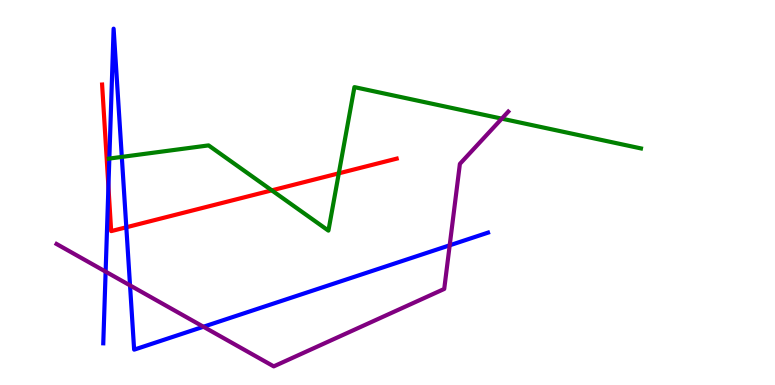[{'lines': ['blue', 'red'], 'intersections': [{'x': 1.4, 'y': 5.15}, {'x': 1.63, 'y': 4.1}]}, {'lines': ['green', 'red'], 'intersections': [{'x': 3.51, 'y': 5.06}, {'x': 4.37, 'y': 5.5}]}, {'lines': ['purple', 'red'], 'intersections': []}, {'lines': ['blue', 'green'], 'intersections': [{'x': 1.41, 'y': 5.88}, {'x': 1.57, 'y': 5.92}]}, {'lines': ['blue', 'purple'], 'intersections': [{'x': 1.36, 'y': 2.94}, {'x': 1.68, 'y': 2.59}, {'x': 2.62, 'y': 1.51}, {'x': 5.8, 'y': 3.63}]}, {'lines': ['green', 'purple'], 'intersections': [{'x': 6.47, 'y': 6.92}]}]